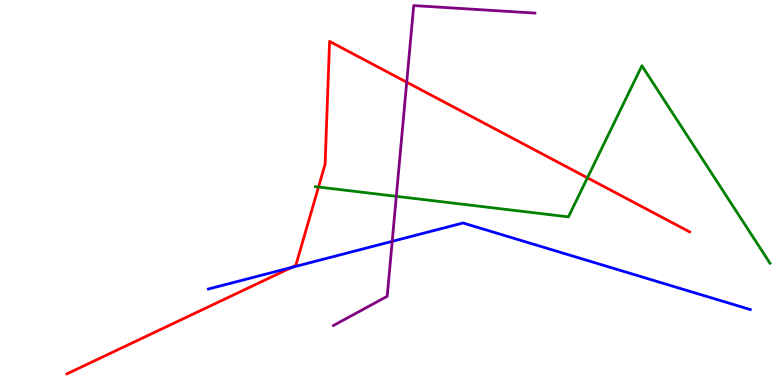[{'lines': ['blue', 'red'], 'intersections': [{'x': 3.76, 'y': 3.05}]}, {'lines': ['green', 'red'], 'intersections': [{'x': 4.11, 'y': 5.14}, {'x': 7.58, 'y': 5.38}]}, {'lines': ['purple', 'red'], 'intersections': [{'x': 5.25, 'y': 7.86}]}, {'lines': ['blue', 'green'], 'intersections': []}, {'lines': ['blue', 'purple'], 'intersections': [{'x': 5.06, 'y': 3.73}]}, {'lines': ['green', 'purple'], 'intersections': [{'x': 5.11, 'y': 4.9}]}]